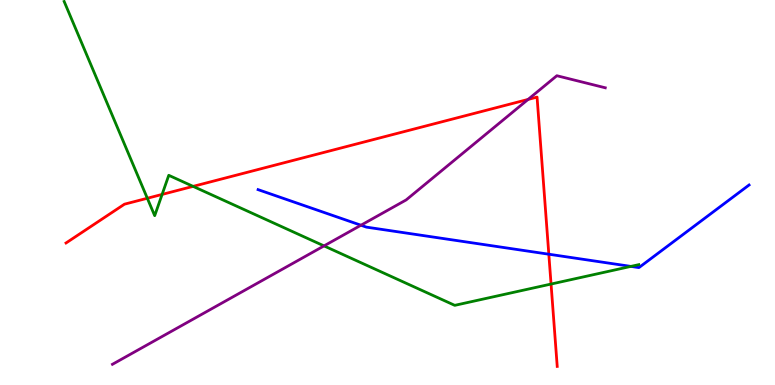[{'lines': ['blue', 'red'], 'intersections': [{'x': 7.08, 'y': 3.4}]}, {'lines': ['green', 'red'], 'intersections': [{'x': 1.9, 'y': 4.85}, {'x': 2.09, 'y': 4.95}, {'x': 2.49, 'y': 5.16}, {'x': 7.11, 'y': 2.62}]}, {'lines': ['purple', 'red'], 'intersections': [{'x': 6.81, 'y': 7.42}]}, {'lines': ['blue', 'green'], 'intersections': [{'x': 8.14, 'y': 3.08}]}, {'lines': ['blue', 'purple'], 'intersections': [{'x': 4.66, 'y': 4.15}]}, {'lines': ['green', 'purple'], 'intersections': [{'x': 4.18, 'y': 3.61}]}]